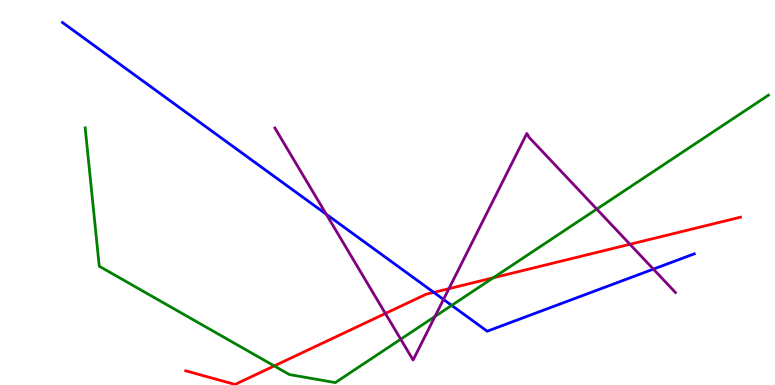[{'lines': ['blue', 'red'], 'intersections': [{'x': 5.6, 'y': 2.41}]}, {'lines': ['green', 'red'], 'intersections': [{'x': 3.54, 'y': 0.495}, {'x': 6.36, 'y': 2.78}]}, {'lines': ['purple', 'red'], 'intersections': [{'x': 4.97, 'y': 1.86}, {'x': 5.79, 'y': 2.5}, {'x': 8.13, 'y': 3.66}]}, {'lines': ['blue', 'green'], 'intersections': [{'x': 5.83, 'y': 2.07}]}, {'lines': ['blue', 'purple'], 'intersections': [{'x': 4.21, 'y': 4.44}, {'x': 5.72, 'y': 2.22}, {'x': 8.43, 'y': 3.01}]}, {'lines': ['green', 'purple'], 'intersections': [{'x': 5.17, 'y': 1.19}, {'x': 5.61, 'y': 1.78}, {'x': 7.7, 'y': 4.57}]}]